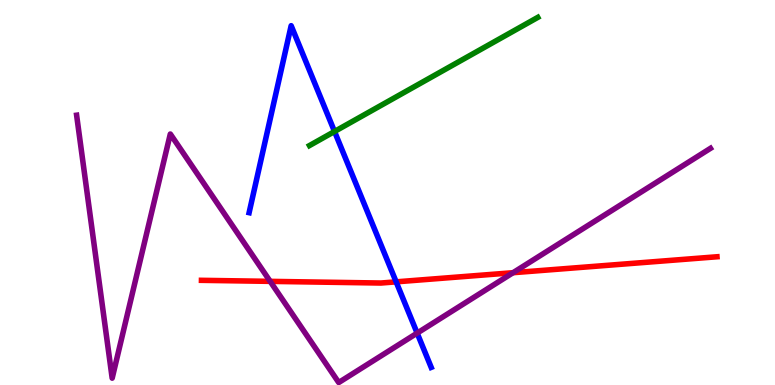[{'lines': ['blue', 'red'], 'intersections': [{'x': 5.11, 'y': 2.68}]}, {'lines': ['green', 'red'], 'intersections': []}, {'lines': ['purple', 'red'], 'intersections': [{'x': 3.49, 'y': 2.69}, {'x': 6.62, 'y': 2.92}]}, {'lines': ['blue', 'green'], 'intersections': [{'x': 4.32, 'y': 6.58}]}, {'lines': ['blue', 'purple'], 'intersections': [{'x': 5.38, 'y': 1.35}]}, {'lines': ['green', 'purple'], 'intersections': []}]